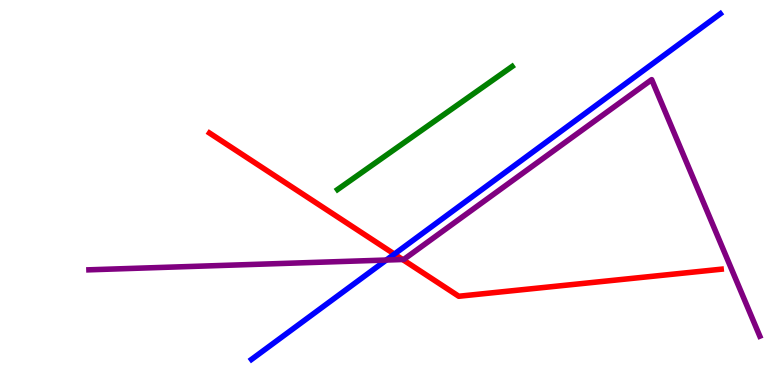[{'lines': ['blue', 'red'], 'intersections': [{'x': 5.09, 'y': 3.4}]}, {'lines': ['green', 'red'], 'intersections': []}, {'lines': ['purple', 'red'], 'intersections': [{'x': 5.2, 'y': 3.26}]}, {'lines': ['blue', 'green'], 'intersections': []}, {'lines': ['blue', 'purple'], 'intersections': [{'x': 4.98, 'y': 3.25}]}, {'lines': ['green', 'purple'], 'intersections': []}]